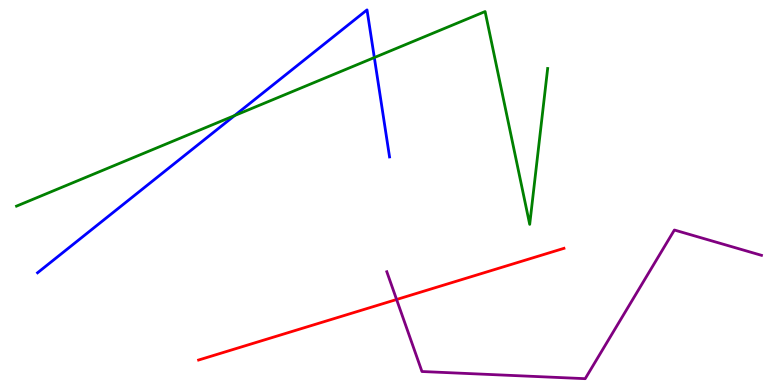[{'lines': ['blue', 'red'], 'intersections': []}, {'lines': ['green', 'red'], 'intersections': []}, {'lines': ['purple', 'red'], 'intersections': [{'x': 5.12, 'y': 2.22}]}, {'lines': ['blue', 'green'], 'intersections': [{'x': 3.03, 'y': 7.0}, {'x': 4.83, 'y': 8.51}]}, {'lines': ['blue', 'purple'], 'intersections': []}, {'lines': ['green', 'purple'], 'intersections': []}]